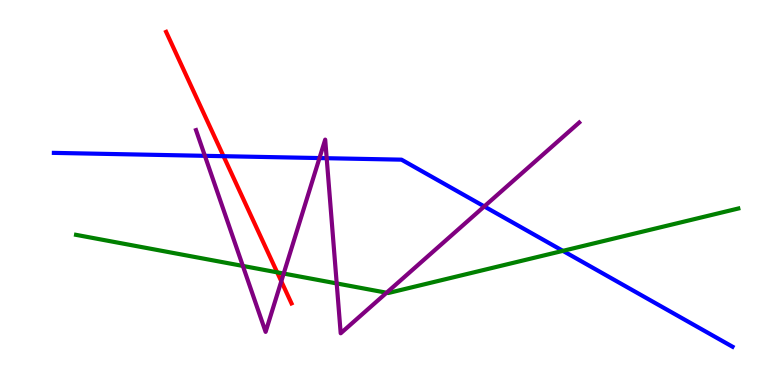[{'lines': ['blue', 'red'], 'intersections': [{'x': 2.88, 'y': 5.94}]}, {'lines': ['green', 'red'], 'intersections': [{'x': 3.58, 'y': 2.93}]}, {'lines': ['purple', 'red'], 'intersections': [{'x': 3.63, 'y': 2.69}]}, {'lines': ['blue', 'green'], 'intersections': [{'x': 7.26, 'y': 3.48}]}, {'lines': ['blue', 'purple'], 'intersections': [{'x': 2.64, 'y': 5.95}, {'x': 4.12, 'y': 5.89}, {'x': 4.22, 'y': 5.89}, {'x': 6.25, 'y': 4.64}]}, {'lines': ['green', 'purple'], 'intersections': [{'x': 3.13, 'y': 3.09}, {'x': 3.66, 'y': 2.89}, {'x': 4.34, 'y': 2.64}, {'x': 4.99, 'y': 2.4}]}]